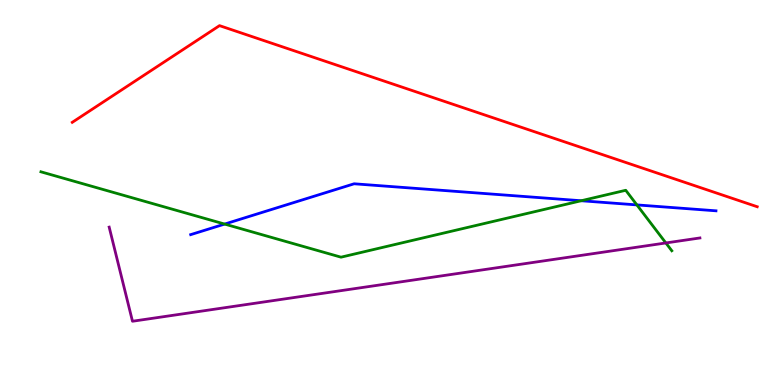[{'lines': ['blue', 'red'], 'intersections': []}, {'lines': ['green', 'red'], 'intersections': []}, {'lines': ['purple', 'red'], 'intersections': []}, {'lines': ['blue', 'green'], 'intersections': [{'x': 2.9, 'y': 4.18}, {'x': 7.5, 'y': 4.79}, {'x': 8.22, 'y': 4.68}]}, {'lines': ['blue', 'purple'], 'intersections': []}, {'lines': ['green', 'purple'], 'intersections': [{'x': 8.59, 'y': 3.69}]}]